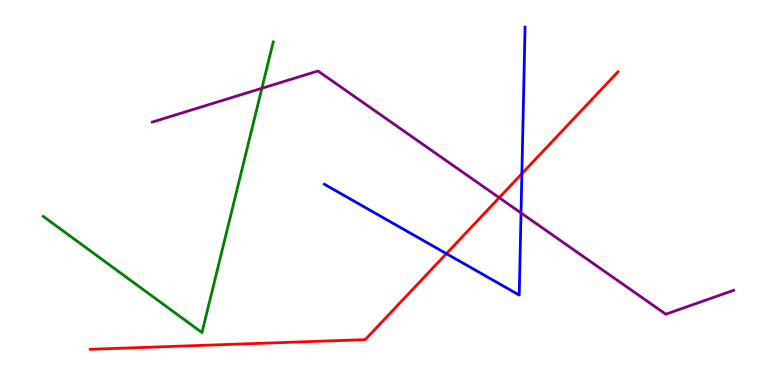[{'lines': ['blue', 'red'], 'intersections': [{'x': 5.76, 'y': 3.41}, {'x': 6.73, 'y': 5.49}]}, {'lines': ['green', 'red'], 'intersections': []}, {'lines': ['purple', 'red'], 'intersections': [{'x': 6.44, 'y': 4.87}]}, {'lines': ['blue', 'green'], 'intersections': []}, {'lines': ['blue', 'purple'], 'intersections': [{'x': 6.72, 'y': 4.47}]}, {'lines': ['green', 'purple'], 'intersections': [{'x': 3.38, 'y': 7.71}]}]